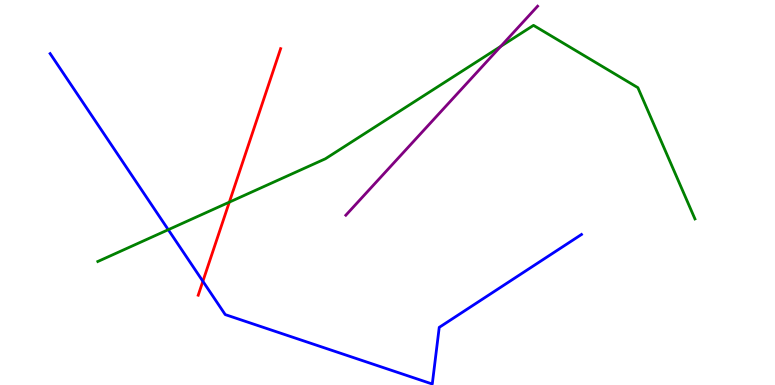[{'lines': ['blue', 'red'], 'intersections': [{'x': 2.62, 'y': 2.69}]}, {'lines': ['green', 'red'], 'intersections': [{'x': 2.96, 'y': 4.75}]}, {'lines': ['purple', 'red'], 'intersections': []}, {'lines': ['blue', 'green'], 'intersections': [{'x': 2.17, 'y': 4.03}]}, {'lines': ['blue', 'purple'], 'intersections': []}, {'lines': ['green', 'purple'], 'intersections': [{'x': 6.46, 'y': 8.8}]}]